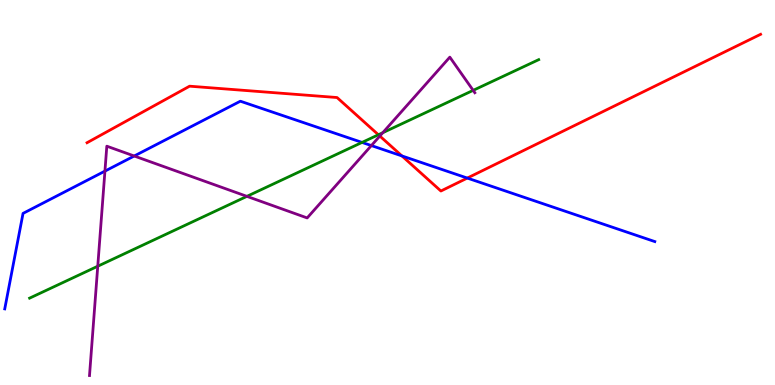[{'lines': ['blue', 'red'], 'intersections': [{'x': 5.19, 'y': 5.95}, {'x': 6.03, 'y': 5.37}]}, {'lines': ['green', 'red'], 'intersections': [{'x': 4.88, 'y': 6.5}]}, {'lines': ['purple', 'red'], 'intersections': [{'x': 4.9, 'y': 6.47}]}, {'lines': ['blue', 'green'], 'intersections': [{'x': 4.67, 'y': 6.3}]}, {'lines': ['blue', 'purple'], 'intersections': [{'x': 1.35, 'y': 5.56}, {'x': 1.73, 'y': 5.95}, {'x': 4.79, 'y': 6.22}]}, {'lines': ['green', 'purple'], 'intersections': [{'x': 1.26, 'y': 3.09}, {'x': 3.19, 'y': 4.9}, {'x': 4.94, 'y': 6.55}, {'x': 6.11, 'y': 7.65}]}]